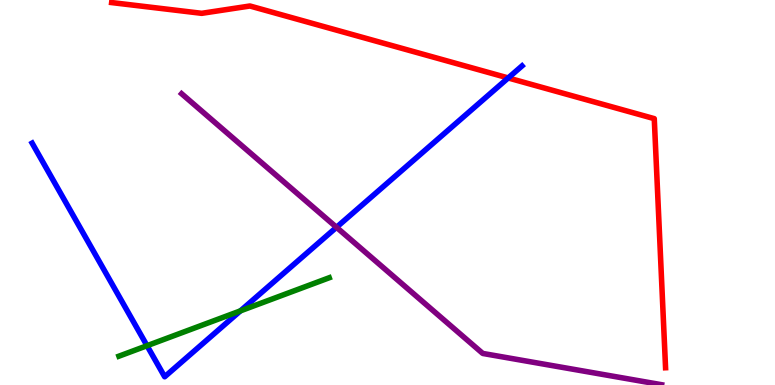[{'lines': ['blue', 'red'], 'intersections': [{'x': 6.56, 'y': 7.98}]}, {'lines': ['green', 'red'], 'intersections': []}, {'lines': ['purple', 'red'], 'intersections': []}, {'lines': ['blue', 'green'], 'intersections': [{'x': 1.9, 'y': 1.02}, {'x': 3.1, 'y': 1.93}]}, {'lines': ['blue', 'purple'], 'intersections': [{'x': 4.34, 'y': 4.1}]}, {'lines': ['green', 'purple'], 'intersections': []}]